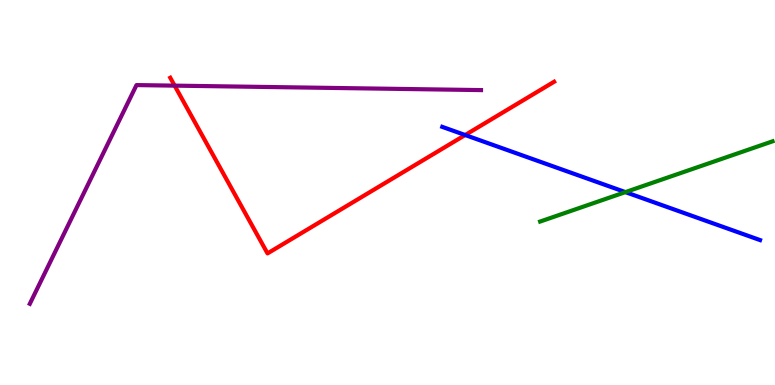[{'lines': ['blue', 'red'], 'intersections': [{'x': 6.0, 'y': 6.49}]}, {'lines': ['green', 'red'], 'intersections': []}, {'lines': ['purple', 'red'], 'intersections': [{'x': 2.25, 'y': 7.78}]}, {'lines': ['blue', 'green'], 'intersections': [{'x': 8.07, 'y': 5.01}]}, {'lines': ['blue', 'purple'], 'intersections': []}, {'lines': ['green', 'purple'], 'intersections': []}]